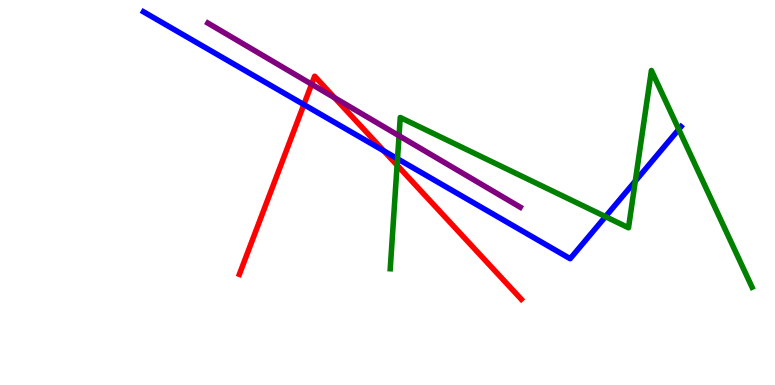[{'lines': ['blue', 'red'], 'intersections': [{'x': 3.92, 'y': 7.28}, {'x': 4.95, 'y': 6.08}]}, {'lines': ['green', 'red'], 'intersections': [{'x': 5.12, 'y': 5.71}]}, {'lines': ['purple', 'red'], 'intersections': [{'x': 4.02, 'y': 7.81}, {'x': 4.32, 'y': 7.46}]}, {'lines': ['blue', 'green'], 'intersections': [{'x': 5.13, 'y': 5.88}, {'x': 7.81, 'y': 4.37}, {'x': 8.2, 'y': 5.3}, {'x': 8.76, 'y': 6.64}]}, {'lines': ['blue', 'purple'], 'intersections': []}, {'lines': ['green', 'purple'], 'intersections': [{'x': 5.15, 'y': 6.47}]}]